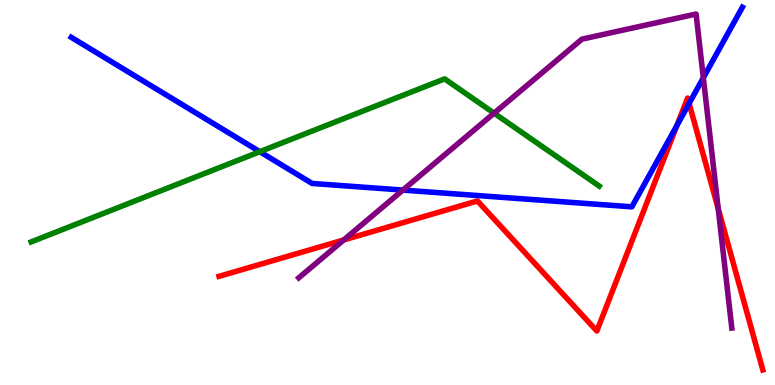[{'lines': ['blue', 'red'], 'intersections': [{'x': 8.73, 'y': 6.74}, {'x': 8.89, 'y': 7.31}]}, {'lines': ['green', 'red'], 'intersections': []}, {'lines': ['purple', 'red'], 'intersections': [{'x': 4.43, 'y': 3.77}, {'x': 9.27, 'y': 4.58}]}, {'lines': ['blue', 'green'], 'intersections': [{'x': 3.35, 'y': 6.06}]}, {'lines': ['blue', 'purple'], 'intersections': [{'x': 5.2, 'y': 5.06}, {'x': 9.08, 'y': 7.98}]}, {'lines': ['green', 'purple'], 'intersections': [{'x': 6.38, 'y': 7.06}]}]